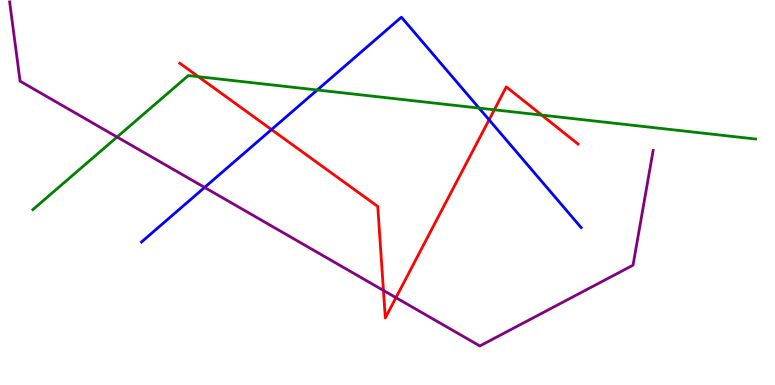[{'lines': ['blue', 'red'], 'intersections': [{'x': 3.5, 'y': 6.63}, {'x': 6.31, 'y': 6.89}]}, {'lines': ['green', 'red'], 'intersections': [{'x': 2.56, 'y': 8.01}, {'x': 6.38, 'y': 7.15}, {'x': 6.99, 'y': 7.01}]}, {'lines': ['purple', 'red'], 'intersections': [{'x': 4.95, 'y': 2.46}, {'x': 5.11, 'y': 2.27}]}, {'lines': ['blue', 'green'], 'intersections': [{'x': 4.09, 'y': 7.66}, {'x': 6.18, 'y': 7.19}]}, {'lines': ['blue', 'purple'], 'intersections': [{'x': 2.64, 'y': 5.13}]}, {'lines': ['green', 'purple'], 'intersections': [{'x': 1.51, 'y': 6.44}]}]